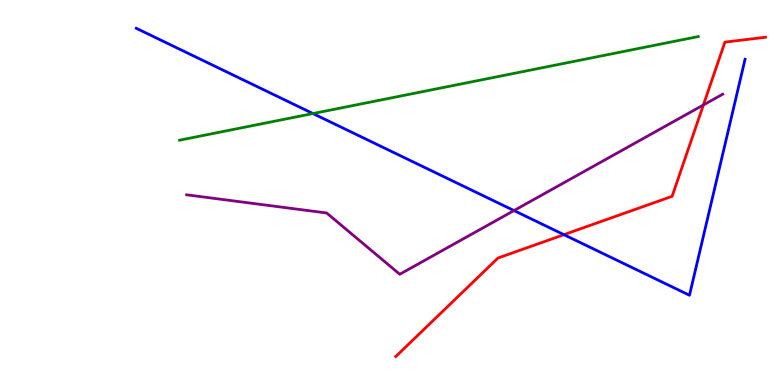[{'lines': ['blue', 'red'], 'intersections': [{'x': 7.28, 'y': 3.9}]}, {'lines': ['green', 'red'], 'intersections': []}, {'lines': ['purple', 'red'], 'intersections': [{'x': 9.08, 'y': 7.27}]}, {'lines': ['blue', 'green'], 'intersections': [{'x': 4.04, 'y': 7.05}]}, {'lines': ['blue', 'purple'], 'intersections': [{'x': 6.63, 'y': 4.53}]}, {'lines': ['green', 'purple'], 'intersections': []}]